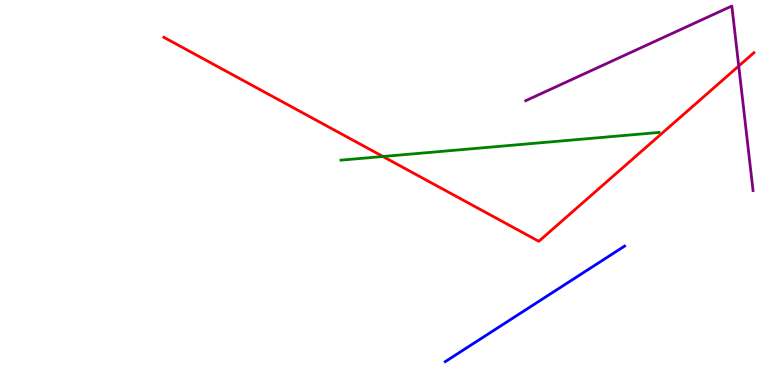[{'lines': ['blue', 'red'], 'intersections': []}, {'lines': ['green', 'red'], 'intersections': [{'x': 4.94, 'y': 5.94}]}, {'lines': ['purple', 'red'], 'intersections': [{'x': 9.53, 'y': 8.28}]}, {'lines': ['blue', 'green'], 'intersections': []}, {'lines': ['blue', 'purple'], 'intersections': []}, {'lines': ['green', 'purple'], 'intersections': []}]